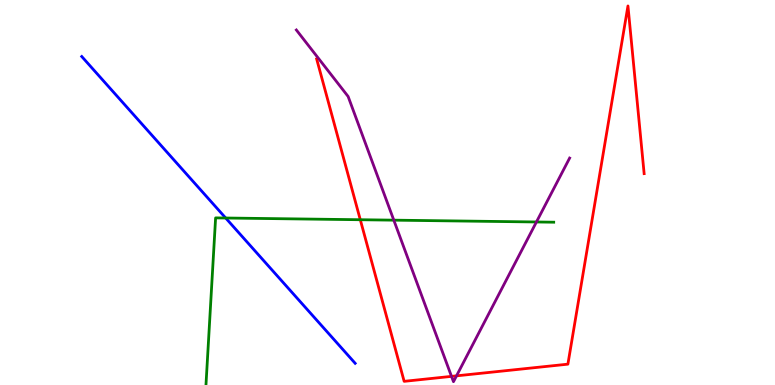[{'lines': ['blue', 'red'], 'intersections': []}, {'lines': ['green', 'red'], 'intersections': [{'x': 4.65, 'y': 4.29}]}, {'lines': ['purple', 'red'], 'intersections': [{'x': 5.83, 'y': 0.224}, {'x': 5.89, 'y': 0.238}]}, {'lines': ['blue', 'green'], 'intersections': [{'x': 2.91, 'y': 4.34}]}, {'lines': ['blue', 'purple'], 'intersections': []}, {'lines': ['green', 'purple'], 'intersections': [{'x': 5.08, 'y': 4.28}, {'x': 6.92, 'y': 4.23}]}]